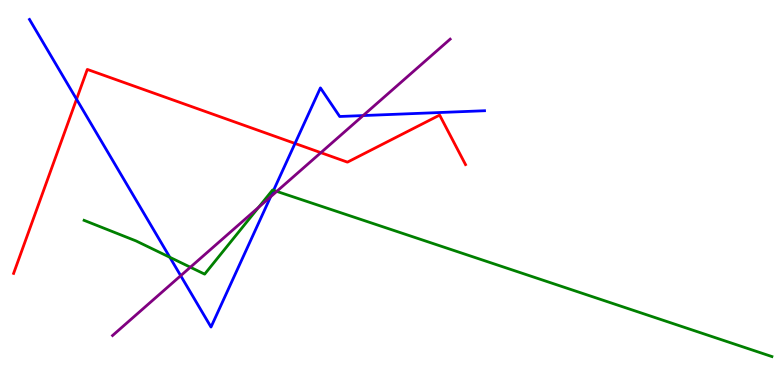[{'lines': ['blue', 'red'], 'intersections': [{'x': 0.988, 'y': 7.42}, {'x': 3.81, 'y': 6.27}]}, {'lines': ['green', 'red'], 'intersections': []}, {'lines': ['purple', 'red'], 'intersections': [{'x': 4.14, 'y': 6.03}]}, {'lines': ['blue', 'green'], 'intersections': [{'x': 2.19, 'y': 3.32}, {'x': 3.53, 'y': 5.06}]}, {'lines': ['blue', 'purple'], 'intersections': [{'x': 2.33, 'y': 2.84}, {'x': 3.49, 'y': 4.89}, {'x': 4.69, 'y': 7.0}]}, {'lines': ['green', 'purple'], 'intersections': [{'x': 2.46, 'y': 3.06}, {'x': 3.34, 'y': 4.62}, {'x': 3.57, 'y': 5.03}]}]